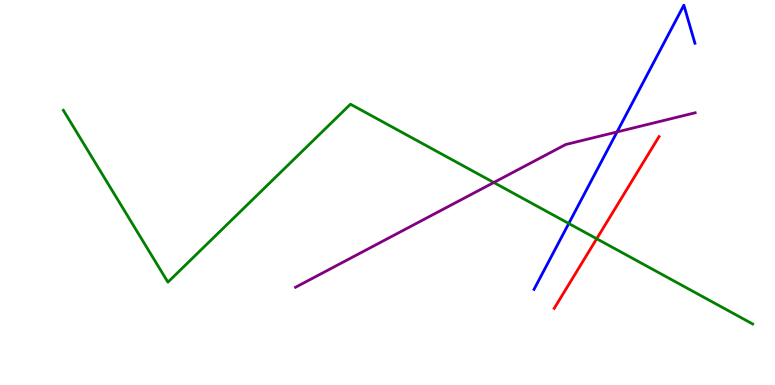[{'lines': ['blue', 'red'], 'intersections': []}, {'lines': ['green', 'red'], 'intersections': [{'x': 7.7, 'y': 3.8}]}, {'lines': ['purple', 'red'], 'intersections': []}, {'lines': ['blue', 'green'], 'intersections': [{'x': 7.34, 'y': 4.2}]}, {'lines': ['blue', 'purple'], 'intersections': [{'x': 7.96, 'y': 6.57}]}, {'lines': ['green', 'purple'], 'intersections': [{'x': 6.37, 'y': 5.26}]}]